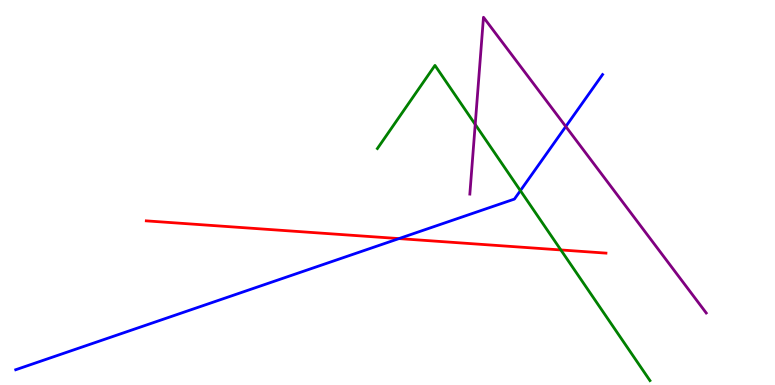[{'lines': ['blue', 'red'], 'intersections': [{'x': 5.15, 'y': 3.8}]}, {'lines': ['green', 'red'], 'intersections': [{'x': 7.24, 'y': 3.51}]}, {'lines': ['purple', 'red'], 'intersections': []}, {'lines': ['blue', 'green'], 'intersections': [{'x': 6.71, 'y': 5.05}]}, {'lines': ['blue', 'purple'], 'intersections': [{'x': 7.3, 'y': 6.71}]}, {'lines': ['green', 'purple'], 'intersections': [{'x': 6.13, 'y': 6.77}]}]